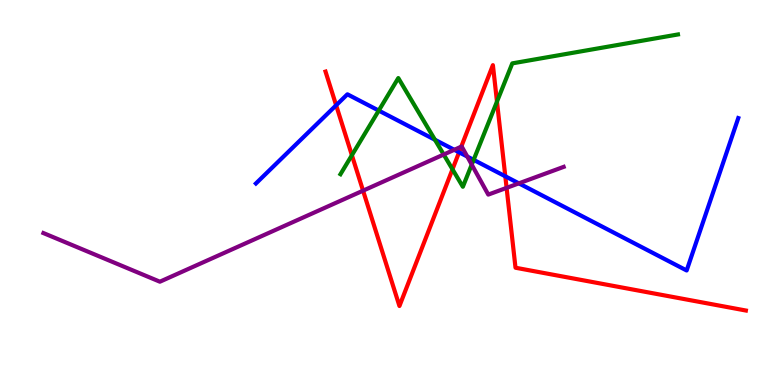[{'lines': ['blue', 'red'], 'intersections': [{'x': 4.34, 'y': 7.27}, {'x': 5.92, 'y': 6.04}, {'x': 6.52, 'y': 5.42}]}, {'lines': ['green', 'red'], 'intersections': [{'x': 4.54, 'y': 5.97}, {'x': 5.84, 'y': 5.6}, {'x': 6.41, 'y': 7.36}]}, {'lines': ['purple', 'red'], 'intersections': [{'x': 4.68, 'y': 5.05}, {'x': 5.95, 'y': 6.19}, {'x': 6.54, 'y': 5.12}]}, {'lines': ['blue', 'green'], 'intersections': [{'x': 4.89, 'y': 7.13}, {'x': 5.61, 'y': 6.37}, {'x': 6.11, 'y': 5.85}]}, {'lines': ['blue', 'purple'], 'intersections': [{'x': 5.86, 'y': 6.11}, {'x': 6.03, 'y': 5.93}, {'x': 6.7, 'y': 5.24}]}, {'lines': ['green', 'purple'], 'intersections': [{'x': 5.73, 'y': 5.99}, {'x': 6.09, 'y': 5.72}]}]